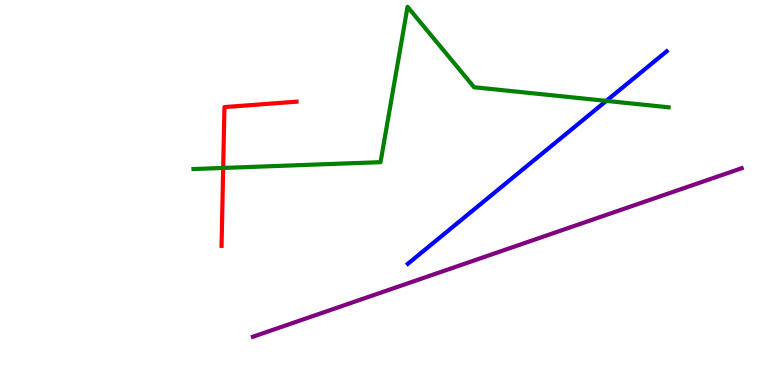[{'lines': ['blue', 'red'], 'intersections': []}, {'lines': ['green', 'red'], 'intersections': [{'x': 2.88, 'y': 5.64}]}, {'lines': ['purple', 'red'], 'intersections': []}, {'lines': ['blue', 'green'], 'intersections': [{'x': 7.82, 'y': 7.38}]}, {'lines': ['blue', 'purple'], 'intersections': []}, {'lines': ['green', 'purple'], 'intersections': []}]